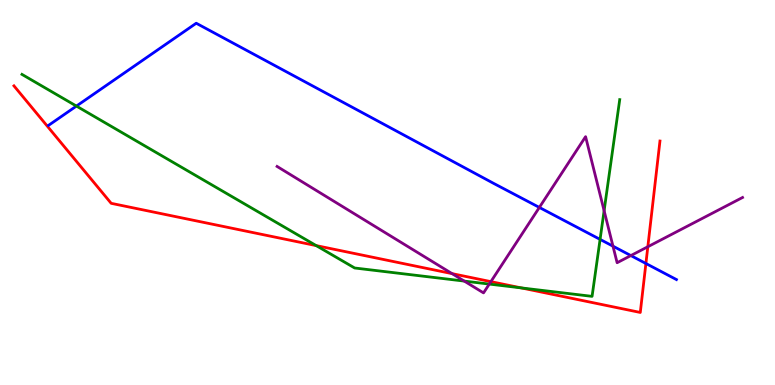[{'lines': ['blue', 'red'], 'intersections': [{'x': 8.33, 'y': 3.16}]}, {'lines': ['green', 'red'], 'intersections': [{'x': 4.08, 'y': 3.62}, {'x': 6.73, 'y': 2.52}]}, {'lines': ['purple', 'red'], 'intersections': [{'x': 5.83, 'y': 2.89}, {'x': 6.33, 'y': 2.68}, {'x': 8.36, 'y': 3.59}]}, {'lines': ['blue', 'green'], 'intersections': [{'x': 0.986, 'y': 7.24}, {'x': 7.74, 'y': 3.78}]}, {'lines': ['blue', 'purple'], 'intersections': [{'x': 6.96, 'y': 4.61}, {'x': 7.91, 'y': 3.61}, {'x': 8.14, 'y': 3.36}]}, {'lines': ['green', 'purple'], 'intersections': [{'x': 5.99, 'y': 2.7}, {'x': 6.31, 'y': 2.62}, {'x': 7.8, 'y': 4.53}]}]